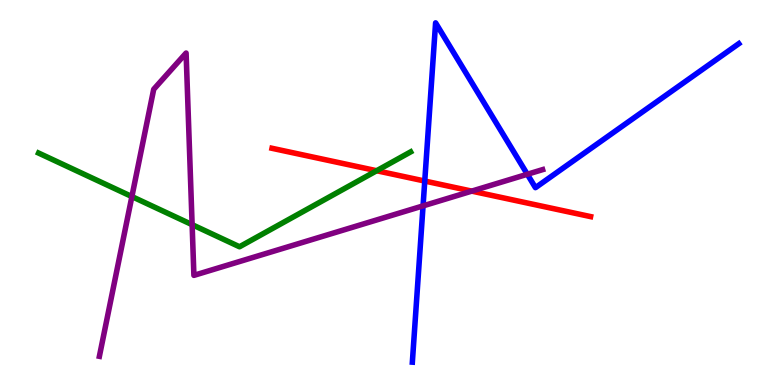[{'lines': ['blue', 'red'], 'intersections': [{'x': 5.48, 'y': 5.3}]}, {'lines': ['green', 'red'], 'intersections': [{'x': 4.86, 'y': 5.57}]}, {'lines': ['purple', 'red'], 'intersections': [{'x': 6.09, 'y': 5.04}]}, {'lines': ['blue', 'green'], 'intersections': []}, {'lines': ['blue', 'purple'], 'intersections': [{'x': 5.46, 'y': 4.65}, {'x': 6.8, 'y': 5.47}]}, {'lines': ['green', 'purple'], 'intersections': [{'x': 1.7, 'y': 4.89}, {'x': 2.48, 'y': 4.16}]}]